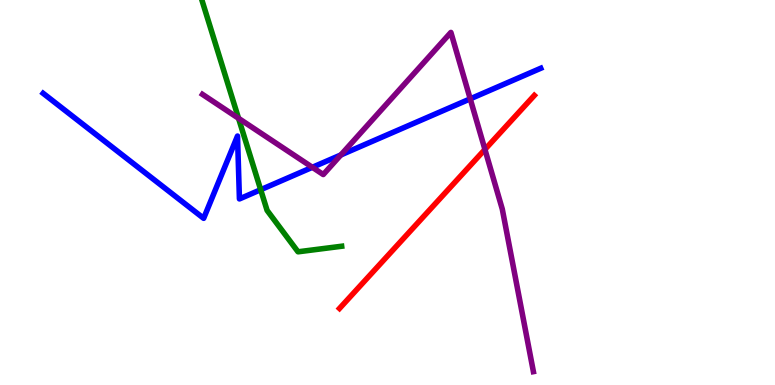[{'lines': ['blue', 'red'], 'intersections': []}, {'lines': ['green', 'red'], 'intersections': []}, {'lines': ['purple', 'red'], 'intersections': [{'x': 6.26, 'y': 6.12}]}, {'lines': ['blue', 'green'], 'intersections': [{'x': 3.36, 'y': 5.07}]}, {'lines': ['blue', 'purple'], 'intersections': [{'x': 4.03, 'y': 5.65}, {'x': 4.4, 'y': 5.98}, {'x': 6.07, 'y': 7.43}]}, {'lines': ['green', 'purple'], 'intersections': [{'x': 3.08, 'y': 6.93}]}]